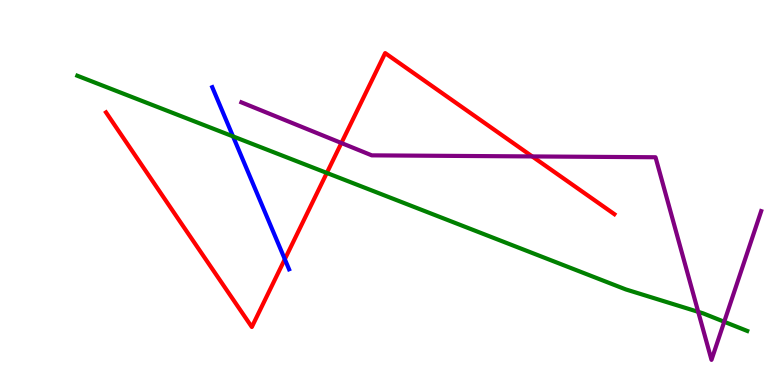[{'lines': ['blue', 'red'], 'intersections': [{'x': 3.68, 'y': 3.27}]}, {'lines': ['green', 'red'], 'intersections': [{'x': 4.22, 'y': 5.51}]}, {'lines': ['purple', 'red'], 'intersections': [{'x': 4.41, 'y': 6.29}, {'x': 6.87, 'y': 5.94}]}, {'lines': ['blue', 'green'], 'intersections': [{'x': 3.01, 'y': 6.46}]}, {'lines': ['blue', 'purple'], 'intersections': []}, {'lines': ['green', 'purple'], 'intersections': [{'x': 9.01, 'y': 1.9}, {'x': 9.34, 'y': 1.64}]}]